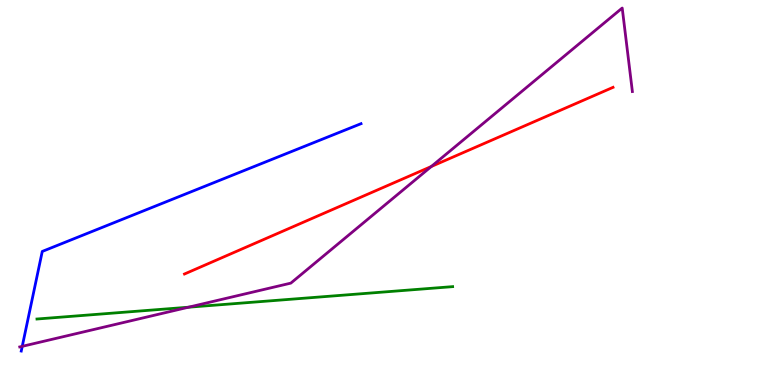[{'lines': ['blue', 'red'], 'intersections': []}, {'lines': ['green', 'red'], 'intersections': []}, {'lines': ['purple', 'red'], 'intersections': [{'x': 5.57, 'y': 5.68}]}, {'lines': ['blue', 'green'], 'intersections': []}, {'lines': ['blue', 'purple'], 'intersections': [{'x': 0.287, 'y': 1.0}]}, {'lines': ['green', 'purple'], 'intersections': [{'x': 2.43, 'y': 2.02}]}]